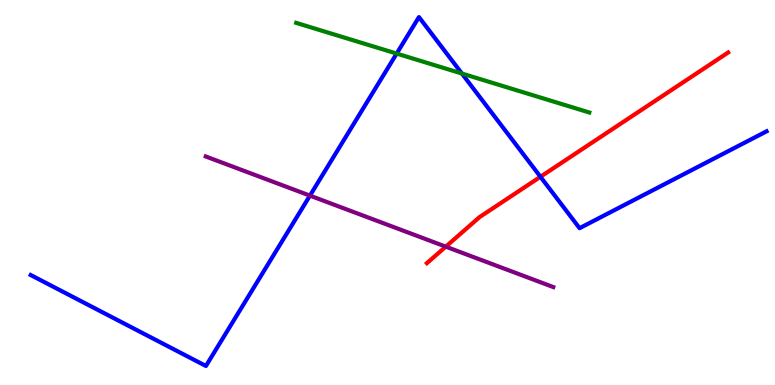[{'lines': ['blue', 'red'], 'intersections': [{'x': 6.97, 'y': 5.41}]}, {'lines': ['green', 'red'], 'intersections': []}, {'lines': ['purple', 'red'], 'intersections': [{'x': 5.75, 'y': 3.59}]}, {'lines': ['blue', 'green'], 'intersections': [{'x': 5.12, 'y': 8.61}, {'x': 5.96, 'y': 8.09}]}, {'lines': ['blue', 'purple'], 'intersections': [{'x': 4.0, 'y': 4.92}]}, {'lines': ['green', 'purple'], 'intersections': []}]